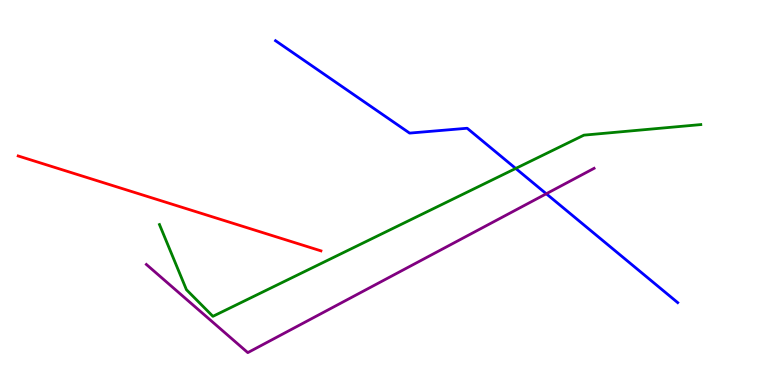[{'lines': ['blue', 'red'], 'intersections': []}, {'lines': ['green', 'red'], 'intersections': []}, {'lines': ['purple', 'red'], 'intersections': []}, {'lines': ['blue', 'green'], 'intersections': [{'x': 6.65, 'y': 5.62}]}, {'lines': ['blue', 'purple'], 'intersections': [{'x': 7.05, 'y': 4.97}]}, {'lines': ['green', 'purple'], 'intersections': []}]